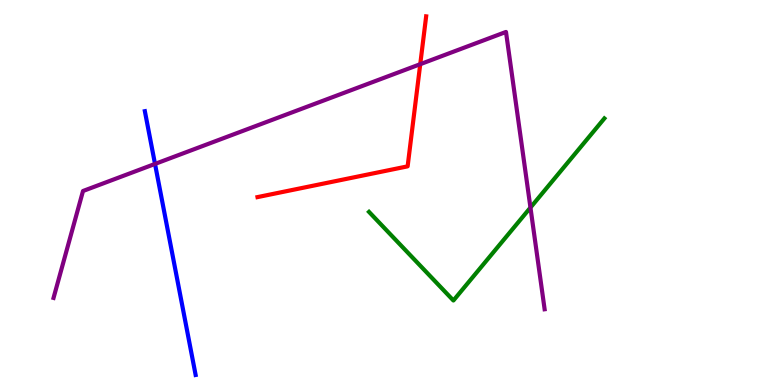[{'lines': ['blue', 'red'], 'intersections': []}, {'lines': ['green', 'red'], 'intersections': []}, {'lines': ['purple', 'red'], 'intersections': [{'x': 5.42, 'y': 8.33}]}, {'lines': ['blue', 'green'], 'intersections': []}, {'lines': ['blue', 'purple'], 'intersections': [{'x': 2.0, 'y': 5.74}]}, {'lines': ['green', 'purple'], 'intersections': [{'x': 6.84, 'y': 4.61}]}]